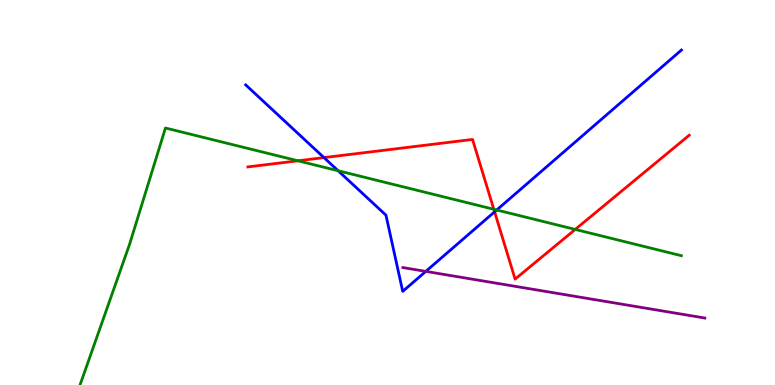[{'lines': ['blue', 'red'], 'intersections': [{'x': 4.18, 'y': 5.91}, {'x': 6.38, 'y': 4.5}]}, {'lines': ['green', 'red'], 'intersections': [{'x': 3.84, 'y': 5.82}, {'x': 6.37, 'y': 4.56}, {'x': 7.42, 'y': 4.04}]}, {'lines': ['purple', 'red'], 'intersections': []}, {'lines': ['blue', 'green'], 'intersections': [{'x': 4.36, 'y': 5.57}, {'x': 6.41, 'y': 4.55}]}, {'lines': ['blue', 'purple'], 'intersections': [{'x': 5.49, 'y': 2.95}]}, {'lines': ['green', 'purple'], 'intersections': []}]